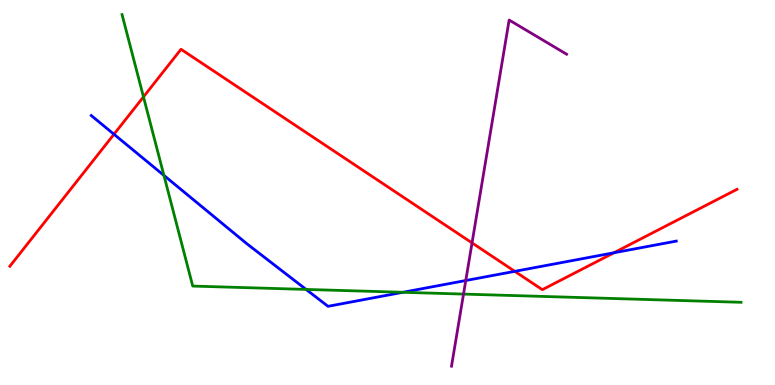[{'lines': ['blue', 'red'], 'intersections': [{'x': 1.47, 'y': 6.51}, {'x': 6.64, 'y': 2.95}, {'x': 7.92, 'y': 3.43}]}, {'lines': ['green', 'red'], 'intersections': [{'x': 1.85, 'y': 7.48}]}, {'lines': ['purple', 'red'], 'intersections': [{'x': 6.09, 'y': 3.69}]}, {'lines': ['blue', 'green'], 'intersections': [{'x': 2.12, 'y': 5.44}, {'x': 3.95, 'y': 2.48}, {'x': 5.2, 'y': 2.41}]}, {'lines': ['blue', 'purple'], 'intersections': [{'x': 6.01, 'y': 2.71}]}, {'lines': ['green', 'purple'], 'intersections': [{'x': 5.98, 'y': 2.36}]}]